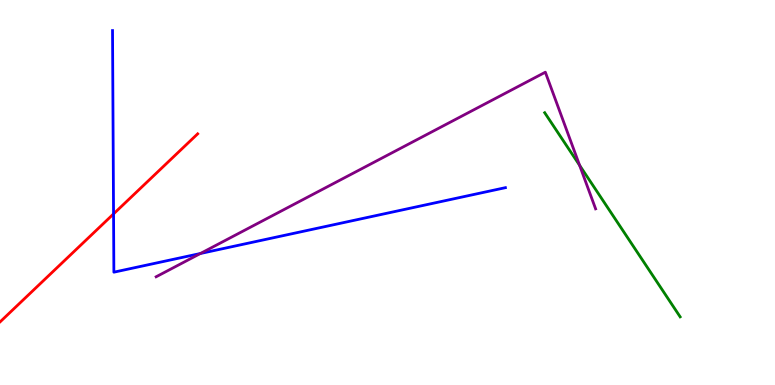[{'lines': ['blue', 'red'], 'intersections': [{'x': 1.47, 'y': 4.44}]}, {'lines': ['green', 'red'], 'intersections': []}, {'lines': ['purple', 'red'], 'intersections': []}, {'lines': ['blue', 'green'], 'intersections': []}, {'lines': ['blue', 'purple'], 'intersections': [{'x': 2.59, 'y': 3.42}]}, {'lines': ['green', 'purple'], 'intersections': [{'x': 7.48, 'y': 5.71}]}]